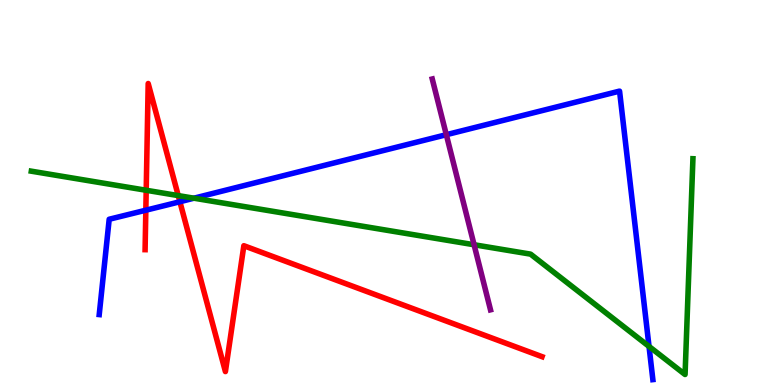[{'lines': ['blue', 'red'], 'intersections': [{'x': 1.88, 'y': 4.54}, {'x': 2.32, 'y': 4.76}]}, {'lines': ['green', 'red'], 'intersections': [{'x': 1.89, 'y': 5.06}, {'x': 2.3, 'y': 4.92}]}, {'lines': ['purple', 'red'], 'intersections': []}, {'lines': ['blue', 'green'], 'intersections': [{'x': 2.5, 'y': 4.85}, {'x': 8.37, 'y': 1.0}]}, {'lines': ['blue', 'purple'], 'intersections': [{'x': 5.76, 'y': 6.5}]}, {'lines': ['green', 'purple'], 'intersections': [{'x': 6.12, 'y': 3.64}]}]